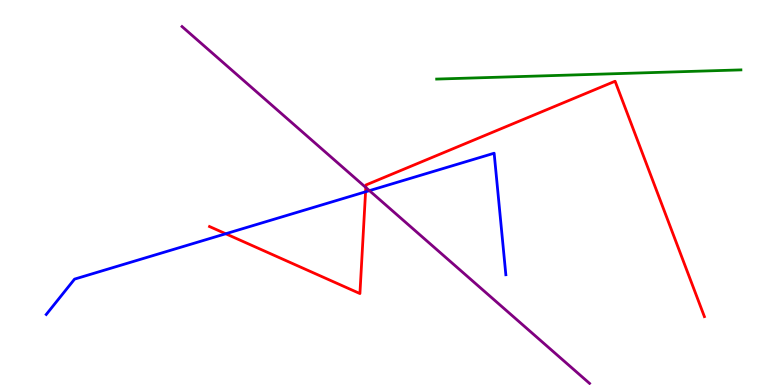[{'lines': ['blue', 'red'], 'intersections': [{'x': 2.91, 'y': 3.93}, {'x': 4.72, 'y': 5.02}]}, {'lines': ['green', 'red'], 'intersections': []}, {'lines': ['purple', 'red'], 'intersections': [{'x': 4.72, 'y': 5.13}]}, {'lines': ['blue', 'green'], 'intersections': []}, {'lines': ['blue', 'purple'], 'intersections': [{'x': 4.77, 'y': 5.05}]}, {'lines': ['green', 'purple'], 'intersections': []}]